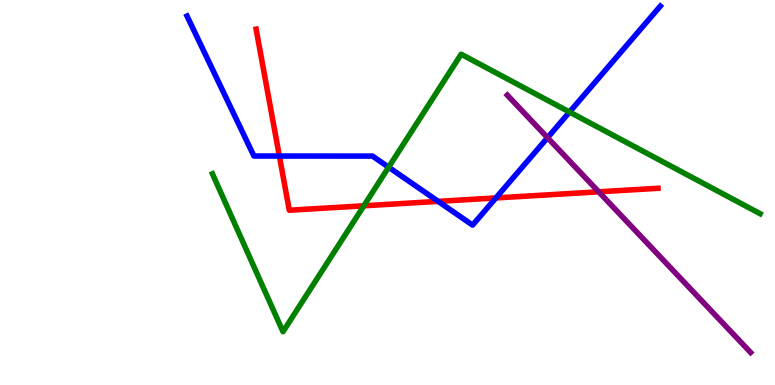[{'lines': ['blue', 'red'], 'intersections': [{'x': 3.6, 'y': 5.95}, {'x': 5.65, 'y': 4.77}, {'x': 6.4, 'y': 4.86}]}, {'lines': ['green', 'red'], 'intersections': [{'x': 4.69, 'y': 4.65}]}, {'lines': ['purple', 'red'], 'intersections': [{'x': 7.73, 'y': 5.02}]}, {'lines': ['blue', 'green'], 'intersections': [{'x': 5.01, 'y': 5.66}, {'x': 7.35, 'y': 7.09}]}, {'lines': ['blue', 'purple'], 'intersections': [{'x': 7.06, 'y': 6.42}]}, {'lines': ['green', 'purple'], 'intersections': []}]